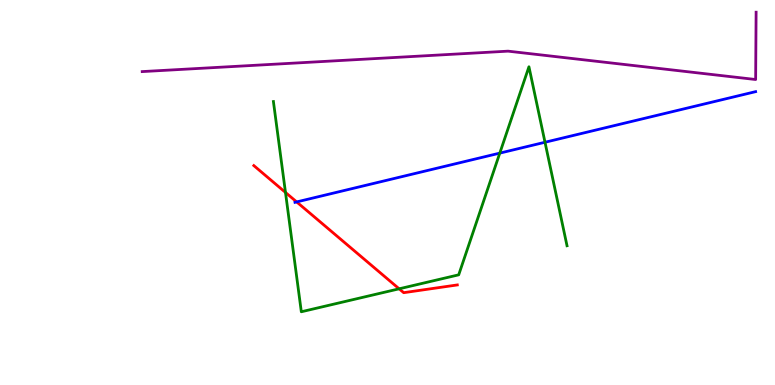[{'lines': ['blue', 'red'], 'intersections': [{'x': 3.83, 'y': 4.76}]}, {'lines': ['green', 'red'], 'intersections': [{'x': 3.68, 'y': 5.0}, {'x': 5.15, 'y': 2.5}]}, {'lines': ['purple', 'red'], 'intersections': []}, {'lines': ['blue', 'green'], 'intersections': [{'x': 6.45, 'y': 6.02}, {'x': 7.03, 'y': 6.31}]}, {'lines': ['blue', 'purple'], 'intersections': []}, {'lines': ['green', 'purple'], 'intersections': []}]